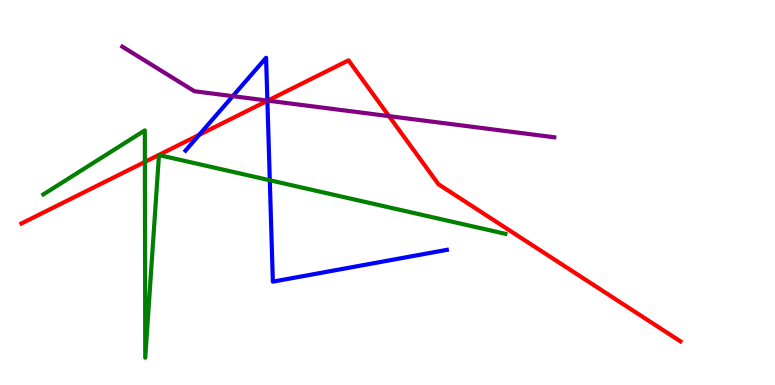[{'lines': ['blue', 'red'], 'intersections': [{'x': 2.57, 'y': 6.5}, {'x': 3.45, 'y': 7.38}]}, {'lines': ['green', 'red'], 'intersections': [{'x': 1.87, 'y': 5.79}]}, {'lines': ['purple', 'red'], 'intersections': [{'x': 3.46, 'y': 7.39}, {'x': 5.02, 'y': 6.98}]}, {'lines': ['blue', 'green'], 'intersections': [{'x': 3.48, 'y': 5.32}]}, {'lines': ['blue', 'purple'], 'intersections': [{'x': 3.0, 'y': 7.5}, {'x': 3.45, 'y': 7.39}]}, {'lines': ['green', 'purple'], 'intersections': []}]